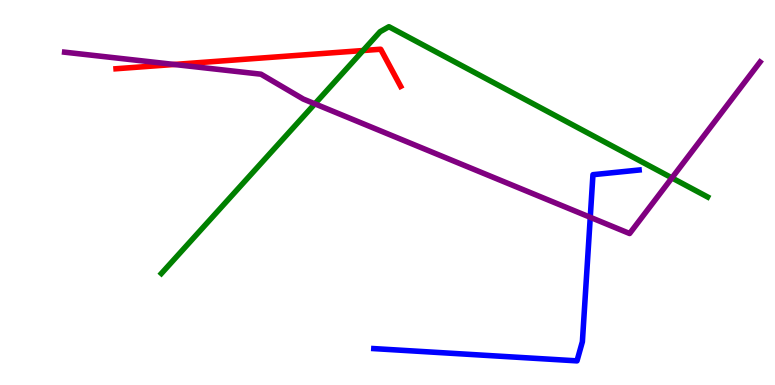[{'lines': ['blue', 'red'], 'intersections': []}, {'lines': ['green', 'red'], 'intersections': [{'x': 4.68, 'y': 8.69}]}, {'lines': ['purple', 'red'], 'intersections': [{'x': 2.25, 'y': 8.33}]}, {'lines': ['blue', 'green'], 'intersections': []}, {'lines': ['blue', 'purple'], 'intersections': [{'x': 7.62, 'y': 4.36}]}, {'lines': ['green', 'purple'], 'intersections': [{'x': 4.06, 'y': 7.3}, {'x': 8.67, 'y': 5.38}]}]